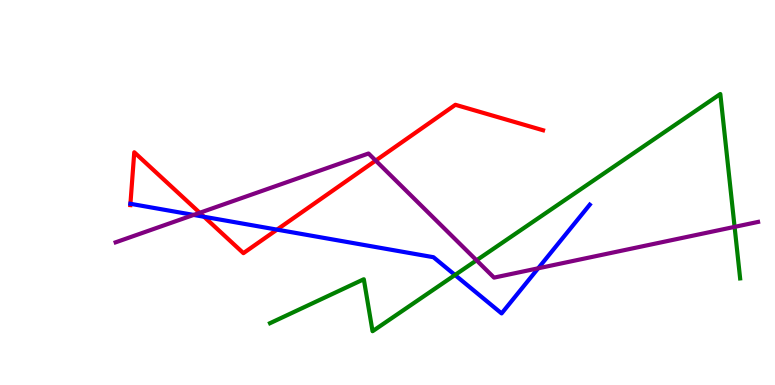[{'lines': ['blue', 'red'], 'intersections': [{'x': 1.68, 'y': 4.71}, {'x': 2.63, 'y': 4.37}, {'x': 3.57, 'y': 4.04}]}, {'lines': ['green', 'red'], 'intersections': []}, {'lines': ['purple', 'red'], 'intersections': [{'x': 2.58, 'y': 4.47}, {'x': 4.85, 'y': 5.83}]}, {'lines': ['blue', 'green'], 'intersections': [{'x': 5.87, 'y': 2.86}]}, {'lines': ['blue', 'purple'], 'intersections': [{'x': 2.5, 'y': 4.42}, {'x': 6.94, 'y': 3.03}]}, {'lines': ['green', 'purple'], 'intersections': [{'x': 6.15, 'y': 3.24}, {'x': 9.48, 'y': 4.11}]}]